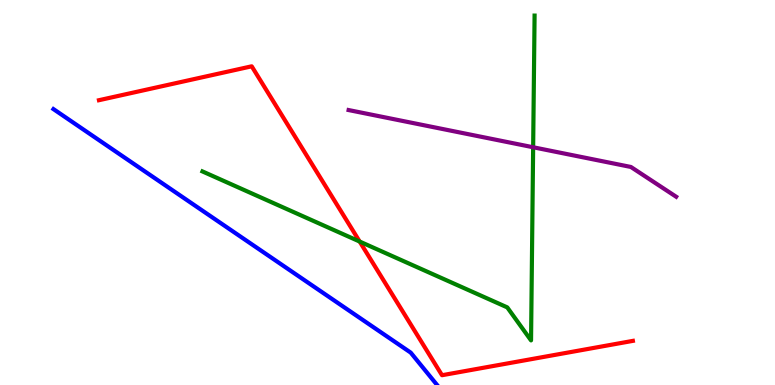[{'lines': ['blue', 'red'], 'intersections': []}, {'lines': ['green', 'red'], 'intersections': [{'x': 4.64, 'y': 3.73}]}, {'lines': ['purple', 'red'], 'intersections': []}, {'lines': ['blue', 'green'], 'intersections': []}, {'lines': ['blue', 'purple'], 'intersections': []}, {'lines': ['green', 'purple'], 'intersections': [{'x': 6.88, 'y': 6.18}]}]